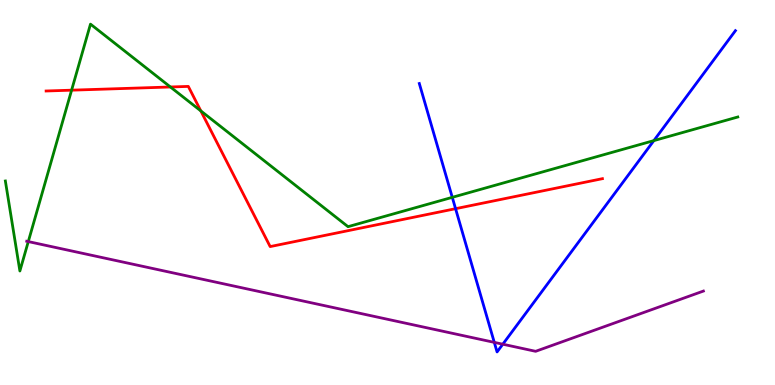[{'lines': ['blue', 'red'], 'intersections': [{'x': 5.88, 'y': 4.58}]}, {'lines': ['green', 'red'], 'intersections': [{'x': 0.924, 'y': 7.66}, {'x': 2.2, 'y': 7.74}, {'x': 2.59, 'y': 7.12}]}, {'lines': ['purple', 'red'], 'intersections': []}, {'lines': ['blue', 'green'], 'intersections': [{'x': 5.84, 'y': 4.87}, {'x': 8.44, 'y': 6.35}]}, {'lines': ['blue', 'purple'], 'intersections': [{'x': 6.38, 'y': 1.11}, {'x': 6.49, 'y': 1.06}]}, {'lines': ['green', 'purple'], 'intersections': [{'x': 0.365, 'y': 3.73}]}]